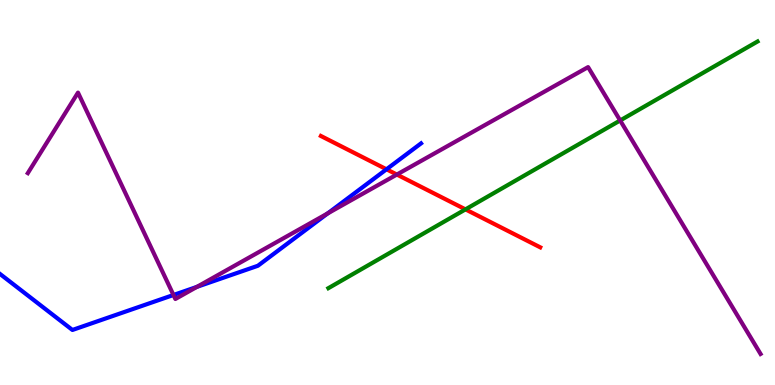[{'lines': ['blue', 'red'], 'intersections': [{'x': 4.99, 'y': 5.6}]}, {'lines': ['green', 'red'], 'intersections': [{'x': 6.01, 'y': 4.56}]}, {'lines': ['purple', 'red'], 'intersections': [{'x': 5.12, 'y': 5.47}]}, {'lines': ['blue', 'green'], 'intersections': []}, {'lines': ['blue', 'purple'], 'intersections': [{'x': 2.24, 'y': 2.34}, {'x': 2.54, 'y': 2.55}, {'x': 4.23, 'y': 4.46}]}, {'lines': ['green', 'purple'], 'intersections': [{'x': 8.0, 'y': 6.87}]}]